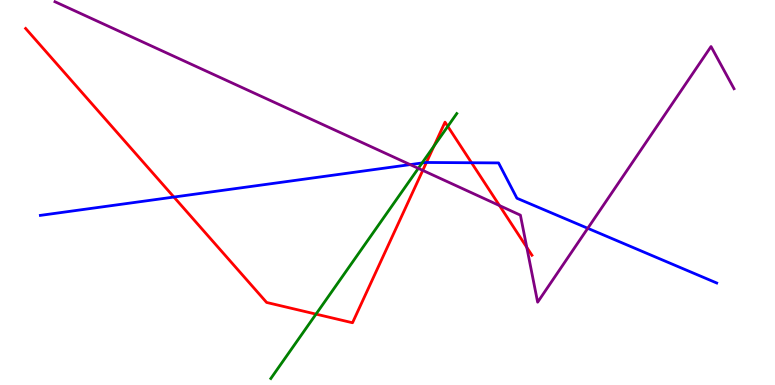[{'lines': ['blue', 'red'], 'intersections': [{'x': 2.24, 'y': 4.88}, {'x': 5.5, 'y': 5.78}, {'x': 6.08, 'y': 5.77}]}, {'lines': ['green', 'red'], 'intersections': [{'x': 4.08, 'y': 1.84}, {'x': 5.6, 'y': 6.21}, {'x': 5.78, 'y': 6.72}]}, {'lines': ['purple', 'red'], 'intersections': [{'x': 5.46, 'y': 5.57}, {'x': 6.45, 'y': 4.66}, {'x': 6.8, 'y': 3.58}]}, {'lines': ['blue', 'green'], 'intersections': [{'x': 5.45, 'y': 5.77}]}, {'lines': ['blue', 'purple'], 'intersections': [{'x': 5.29, 'y': 5.72}, {'x': 7.58, 'y': 4.07}]}, {'lines': ['green', 'purple'], 'intersections': [{'x': 5.4, 'y': 5.63}]}]